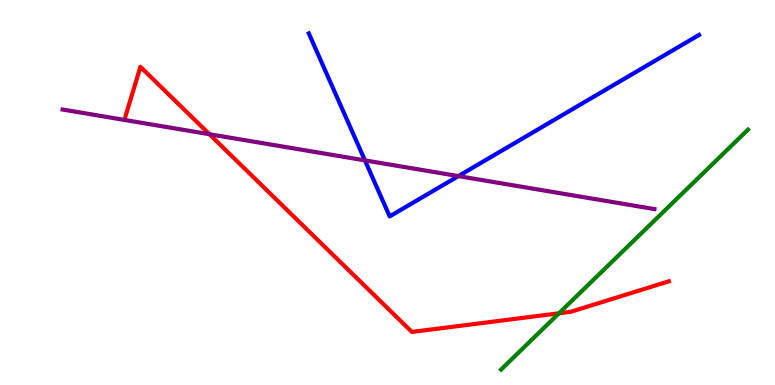[{'lines': ['blue', 'red'], 'intersections': []}, {'lines': ['green', 'red'], 'intersections': [{'x': 7.21, 'y': 1.86}]}, {'lines': ['purple', 'red'], 'intersections': [{'x': 2.7, 'y': 6.51}]}, {'lines': ['blue', 'green'], 'intersections': []}, {'lines': ['blue', 'purple'], 'intersections': [{'x': 4.71, 'y': 5.83}, {'x': 5.91, 'y': 5.43}]}, {'lines': ['green', 'purple'], 'intersections': []}]